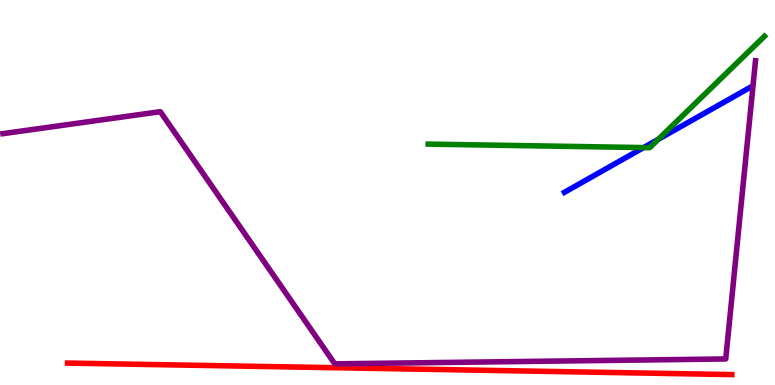[{'lines': ['blue', 'red'], 'intersections': []}, {'lines': ['green', 'red'], 'intersections': []}, {'lines': ['purple', 'red'], 'intersections': []}, {'lines': ['blue', 'green'], 'intersections': [{'x': 8.3, 'y': 6.17}, {'x': 8.49, 'y': 6.38}]}, {'lines': ['blue', 'purple'], 'intersections': []}, {'lines': ['green', 'purple'], 'intersections': []}]